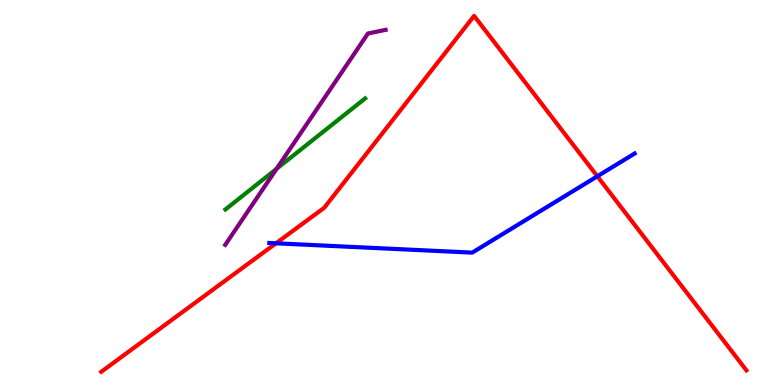[{'lines': ['blue', 'red'], 'intersections': [{'x': 3.56, 'y': 3.68}, {'x': 7.71, 'y': 5.42}]}, {'lines': ['green', 'red'], 'intersections': []}, {'lines': ['purple', 'red'], 'intersections': []}, {'lines': ['blue', 'green'], 'intersections': []}, {'lines': ['blue', 'purple'], 'intersections': []}, {'lines': ['green', 'purple'], 'intersections': [{'x': 3.57, 'y': 5.62}]}]